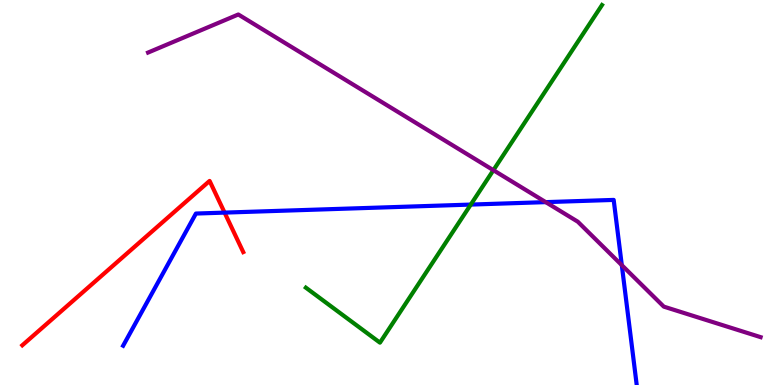[{'lines': ['blue', 'red'], 'intersections': [{'x': 2.9, 'y': 4.48}]}, {'lines': ['green', 'red'], 'intersections': []}, {'lines': ['purple', 'red'], 'intersections': []}, {'lines': ['blue', 'green'], 'intersections': [{'x': 6.07, 'y': 4.69}]}, {'lines': ['blue', 'purple'], 'intersections': [{'x': 7.04, 'y': 4.75}, {'x': 8.02, 'y': 3.11}]}, {'lines': ['green', 'purple'], 'intersections': [{'x': 6.37, 'y': 5.58}]}]